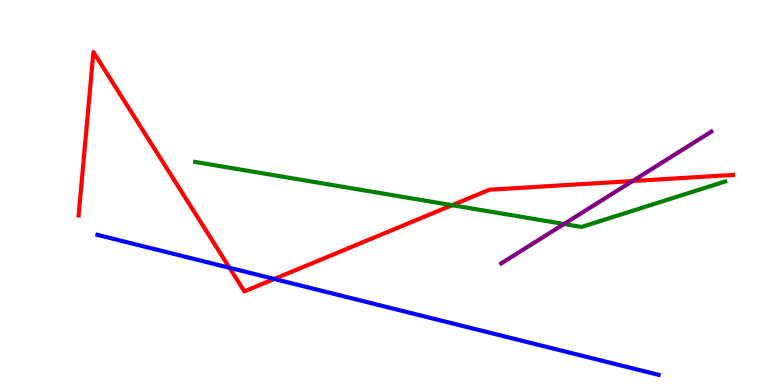[{'lines': ['blue', 'red'], 'intersections': [{'x': 2.96, 'y': 3.04}, {'x': 3.54, 'y': 2.75}]}, {'lines': ['green', 'red'], 'intersections': [{'x': 5.83, 'y': 4.67}]}, {'lines': ['purple', 'red'], 'intersections': [{'x': 8.16, 'y': 5.3}]}, {'lines': ['blue', 'green'], 'intersections': []}, {'lines': ['blue', 'purple'], 'intersections': []}, {'lines': ['green', 'purple'], 'intersections': [{'x': 7.28, 'y': 4.18}]}]